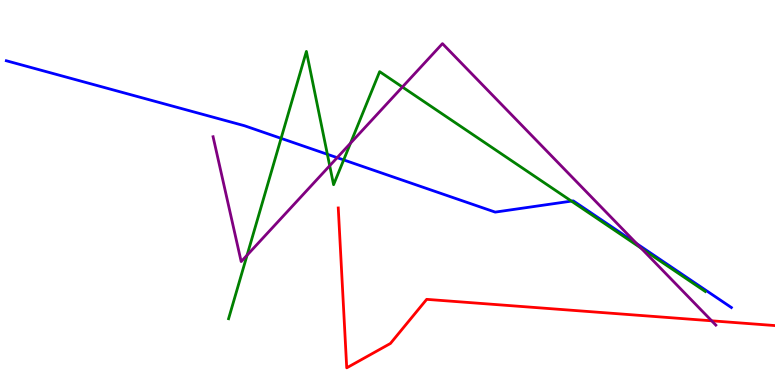[{'lines': ['blue', 'red'], 'intersections': []}, {'lines': ['green', 'red'], 'intersections': []}, {'lines': ['purple', 'red'], 'intersections': [{'x': 9.18, 'y': 1.67}]}, {'lines': ['blue', 'green'], 'intersections': [{'x': 3.63, 'y': 6.41}, {'x': 4.22, 'y': 5.99}, {'x': 4.43, 'y': 5.85}, {'x': 7.37, 'y': 4.78}]}, {'lines': ['blue', 'purple'], 'intersections': [{'x': 4.35, 'y': 5.9}, {'x': 8.22, 'y': 3.67}]}, {'lines': ['green', 'purple'], 'intersections': [{'x': 3.19, 'y': 3.37}, {'x': 4.25, 'y': 5.7}, {'x': 4.52, 'y': 6.28}, {'x': 5.19, 'y': 7.74}, {'x': 8.27, 'y': 3.56}]}]